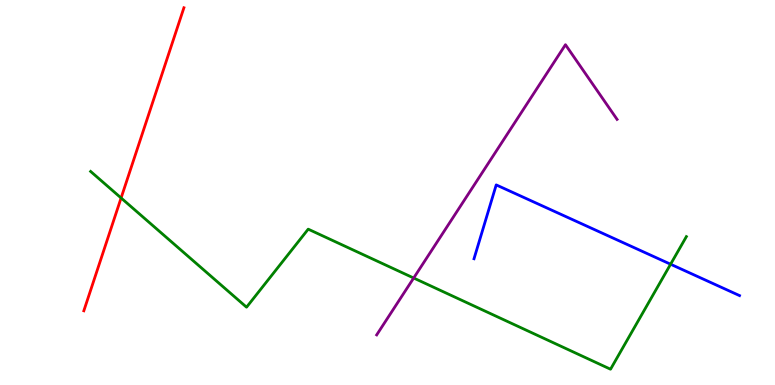[{'lines': ['blue', 'red'], 'intersections': []}, {'lines': ['green', 'red'], 'intersections': [{'x': 1.56, 'y': 4.86}]}, {'lines': ['purple', 'red'], 'intersections': []}, {'lines': ['blue', 'green'], 'intersections': [{'x': 8.65, 'y': 3.14}]}, {'lines': ['blue', 'purple'], 'intersections': []}, {'lines': ['green', 'purple'], 'intersections': [{'x': 5.34, 'y': 2.78}]}]